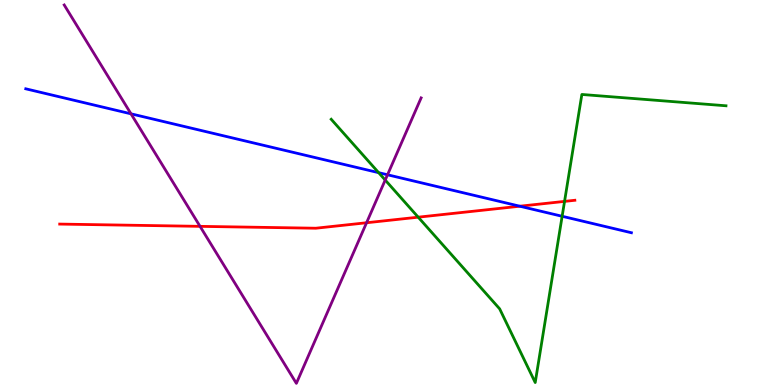[{'lines': ['blue', 'red'], 'intersections': [{'x': 6.71, 'y': 4.64}]}, {'lines': ['green', 'red'], 'intersections': [{'x': 5.4, 'y': 4.36}, {'x': 7.28, 'y': 4.77}]}, {'lines': ['purple', 'red'], 'intersections': [{'x': 2.58, 'y': 4.12}, {'x': 4.73, 'y': 4.21}]}, {'lines': ['blue', 'green'], 'intersections': [{'x': 4.89, 'y': 5.52}, {'x': 7.25, 'y': 4.38}]}, {'lines': ['blue', 'purple'], 'intersections': [{'x': 1.69, 'y': 7.04}, {'x': 5.0, 'y': 5.46}]}, {'lines': ['green', 'purple'], 'intersections': [{'x': 4.97, 'y': 5.32}]}]